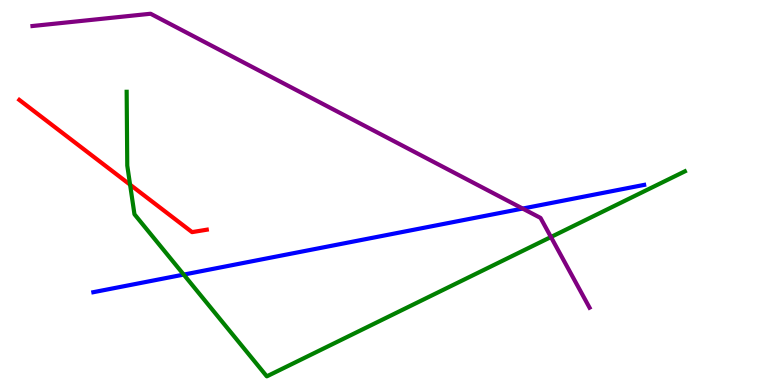[{'lines': ['blue', 'red'], 'intersections': []}, {'lines': ['green', 'red'], 'intersections': [{'x': 1.68, 'y': 5.2}]}, {'lines': ['purple', 'red'], 'intersections': []}, {'lines': ['blue', 'green'], 'intersections': [{'x': 2.37, 'y': 2.87}]}, {'lines': ['blue', 'purple'], 'intersections': [{'x': 6.74, 'y': 4.58}]}, {'lines': ['green', 'purple'], 'intersections': [{'x': 7.11, 'y': 3.84}]}]